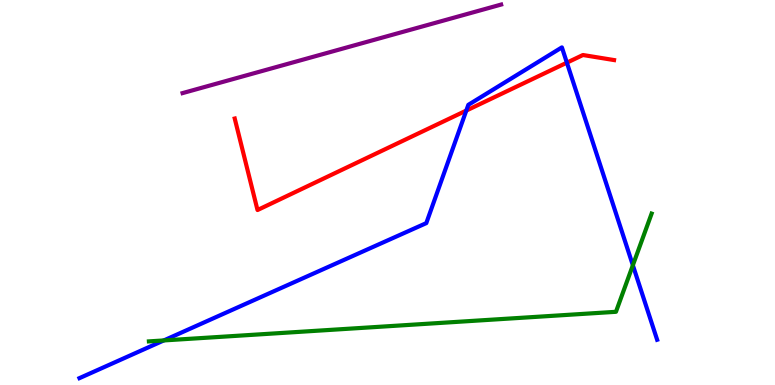[{'lines': ['blue', 'red'], 'intersections': [{'x': 6.02, 'y': 7.13}, {'x': 7.31, 'y': 8.37}]}, {'lines': ['green', 'red'], 'intersections': []}, {'lines': ['purple', 'red'], 'intersections': []}, {'lines': ['blue', 'green'], 'intersections': [{'x': 2.11, 'y': 1.16}, {'x': 8.17, 'y': 3.11}]}, {'lines': ['blue', 'purple'], 'intersections': []}, {'lines': ['green', 'purple'], 'intersections': []}]